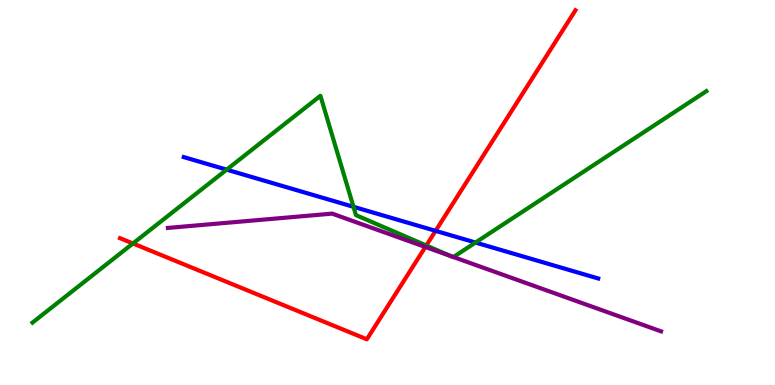[{'lines': ['blue', 'red'], 'intersections': [{'x': 5.62, 'y': 4.0}]}, {'lines': ['green', 'red'], 'intersections': [{'x': 1.72, 'y': 3.68}, {'x': 5.5, 'y': 3.62}]}, {'lines': ['purple', 'red'], 'intersections': [{'x': 5.49, 'y': 3.58}]}, {'lines': ['blue', 'green'], 'intersections': [{'x': 2.92, 'y': 5.59}, {'x': 4.56, 'y': 4.63}, {'x': 6.14, 'y': 3.7}]}, {'lines': ['blue', 'purple'], 'intersections': []}, {'lines': ['green', 'purple'], 'intersections': [{'x': 5.82, 'y': 3.34}, {'x': 5.85, 'y': 3.32}]}]